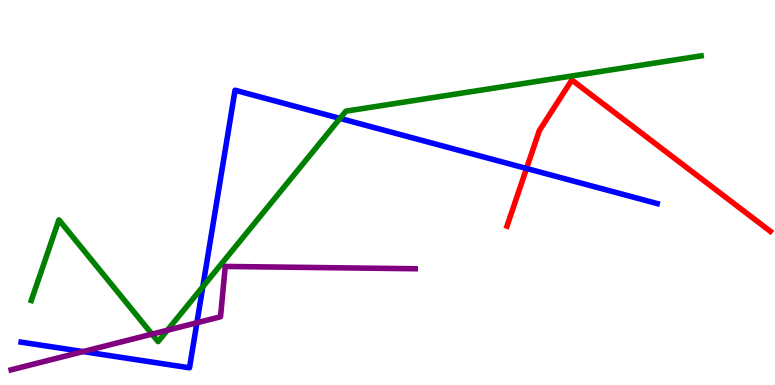[{'lines': ['blue', 'red'], 'intersections': [{'x': 6.79, 'y': 5.62}]}, {'lines': ['green', 'red'], 'intersections': []}, {'lines': ['purple', 'red'], 'intersections': []}, {'lines': ['blue', 'green'], 'intersections': [{'x': 2.62, 'y': 2.55}, {'x': 4.39, 'y': 6.92}]}, {'lines': ['blue', 'purple'], 'intersections': [{'x': 1.07, 'y': 0.868}, {'x': 2.54, 'y': 1.62}]}, {'lines': ['green', 'purple'], 'intersections': [{'x': 1.96, 'y': 1.32}, {'x': 2.16, 'y': 1.42}]}]